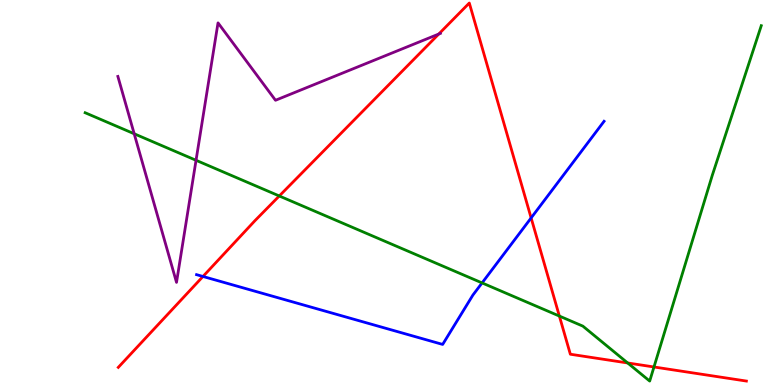[{'lines': ['blue', 'red'], 'intersections': [{'x': 2.62, 'y': 2.82}, {'x': 6.85, 'y': 4.34}]}, {'lines': ['green', 'red'], 'intersections': [{'x': 3.6, 'y': 4.91}, {'x': 7.22, 'y': 1.79}, {'x': 8.1, 'y': 0.572}, {'x': 8.44, 'y': 0.468}]}, {'lines': ['purple', 'red'], 'intersections': [{'x': 5.66, 'y': 9.12}]}, {'lines': ['blue', 'green'], 'intersections': [{'x': 6.22, 'y': 2.65}]}, {'lines': ['blue', 'purple'], 'intersections': []}, {'lines': ['green', 'purple'], 'intersections': [{'x': 1.73, 'y': 6.53}, {'x': 2.53, 'y': 5.84}]}]